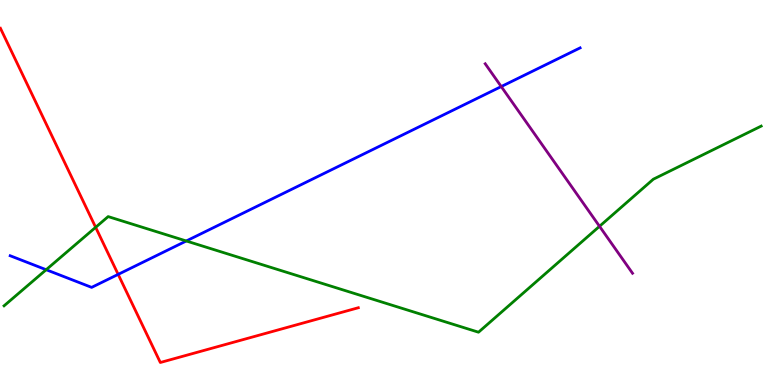[{'lines': ['blue', 'red'], 'intersections': [{'x': 1.52, 'y': 2.87}]}, {'lines': ['green', 'red'], 'intersections': [{'x': 1.23, 'y': 4.1}]}, {'lines': ['purple', 'red'], 'intersections': []}, {'lines': ['blue', 'green'], 'intersections': [{'x': 0.596, 'y': 2.99}, {'x': 2.4, 'y': 3.74}]}, {'lines': ['blue', 'purple'], 'intersections': [{'x': 6.47, 'y': 7.75}]}, {'lines': ['green', 'purple'], 'intersections': [{'x': 7.74, 'y': 4.12}]}]